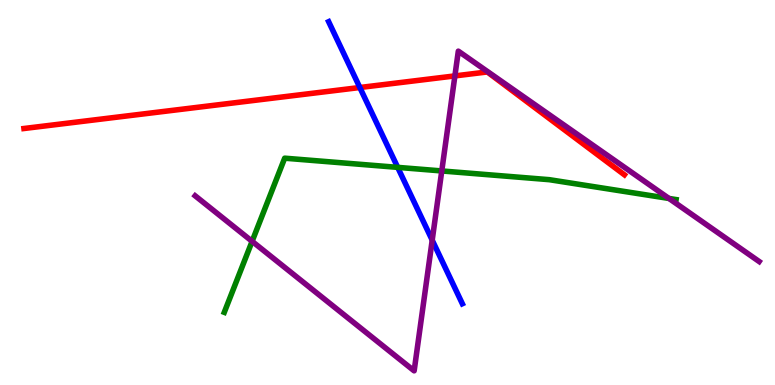[{'lines': ['blue', 'red'], 'intersections': [{'x': 4.64, 'y': 7.73}]}, {'lines': ['green', 'red'], 'intersections': []}, {'lines': ['purple', 'red'], 'intersections': [{'x': 5.87, 'y': 8.03}]}, {'lines': ['blue', 'green'], 'intersections': [{'x': 5.13, 'y': 5.65}]}, {'lines': ['blue', 'purple'], 'intersections': [{'x': 5.58, 'y': 3.76}]}, {'lines': ['green', 'purple'], 'intersections': [{'x': 3.25, 'y': 3.73}, {'x': 5.7, 'y': 5.56}, {'x': 8.63, 'y': 4.85}]}]